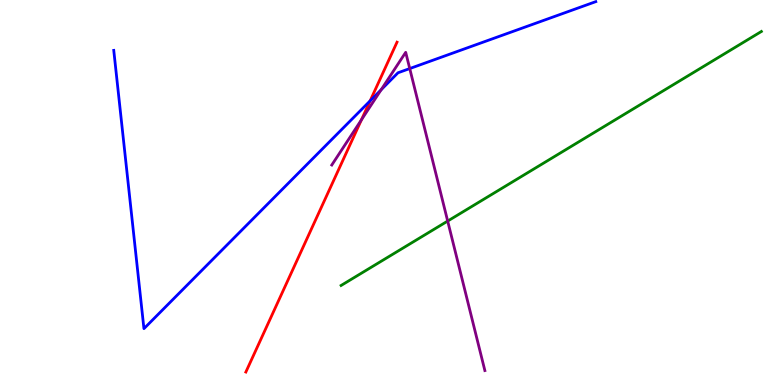[{'lines': ['blue', 'red'], 'intersections': [{'x': 4.78, 'y': 7.38}]}, {'lines': ['green', 'red'], 'intersections': []}, {'lines': ['purple', 'red'], 'intersections': [{'x': 4.66, 'y': 6.89}]}, {'lines': ['blue', 'green'], 'intersections': []}, {'lines': ['blue', 'purple'], 'intersections': [{'x': 4.92, 'y': 7.67}, {'x': 5.29, 'y': 8.22}]}, {'lines': ['green', 'purple'], 'intersections': [{'x': 5.78, 'y': 4.26}]}]